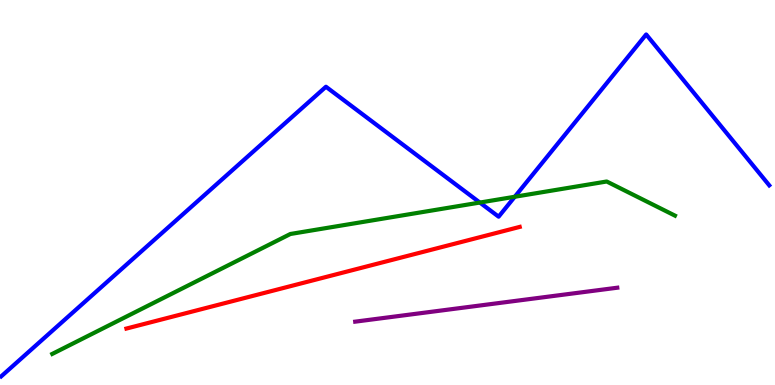[{'lines': ['blue', 'red'], 'intersections': []}, {'lines': ['green', 'red'], 'intersections': []}, {'lines': ['purple', 'red'], 'intersections': []}, {'lines': ['blue', 'green'], 'intersections': [{'x': 6.19, 'y': 4.74}, {'x': 6.64, 'y': 4.89}]}, {'lines': ['blue', 'purple'], 'intersections': []}, {'lines': ['green', 'purple'], 'intersections': []}]